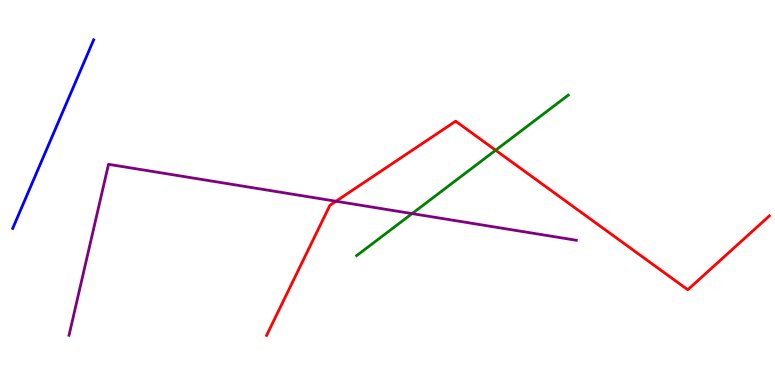[{'lines': ['blue', 'red'], 'intersections': []}, {'lines': ['green', 'red'], 'intersections': [{'x': 6.4, 'y': 6.1}]}, {'lines': ['purple', 'red'], 'intersections': [{'x': 4.34, 'y': 4.77}]}, {'lines': ['blue', 'green'], 'intersections': []}, {'lines': ['blue', 'purple'], 'intersections': []}, {'lines': ['green', 'purple'], 'intersections': [{'x': 5.32, 'y': 4.45}]}]